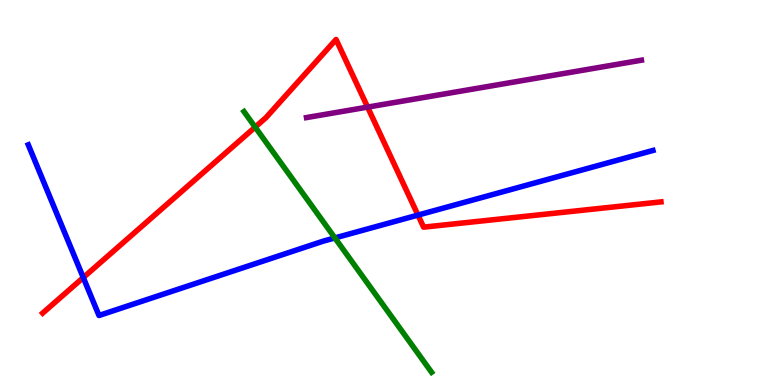[{'lines': ['blue', 'red'], 'intersections': [{'x': 1.07, 'y': 2.79}, {'x': 5.39, 'y': 4.41}]}, {'lines': ['green', 'red'], 'intersections': [{'x': 3.29, 'y': 6.7}]}, {'lines': ['purple', 'red'], 'intersections': [{'x': 4.74, 'y': 7.22}]}, {'lines': ['blue', 'green'], 'intersections': [{'x': 4.32, 'y': 3.82}]}, {'lines': ['blue', 'purple'], 'intersections': []}, {'lines': ['green', 'purple'], 'intersections': []}]